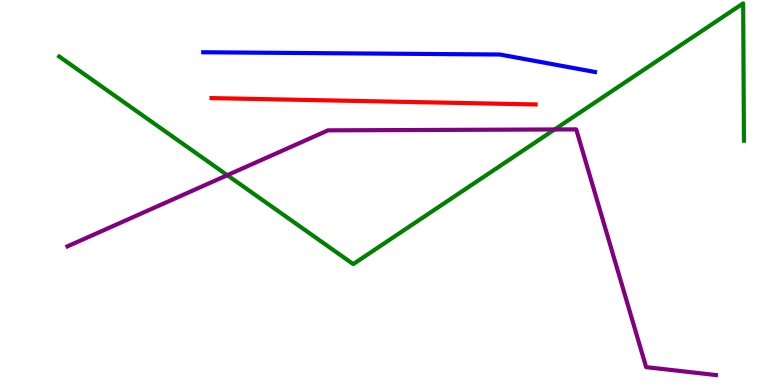[{'lines': ['blue', 'red'], 'intersections': []}, {'lines': ['green', 'red'], 'intersections': []}, {'lines': ['purple', 'red'], 'intersections': []}, {'lines': ['blue', 'green'], 'intersections': []}, {'lines': ['blue', 'purple'], 'intersections': []}, {'lines': ['green', 'purple'], 'intersections': [{'x': 2.93, 'y': 5.45}, {'x': 7.16, 'y': 6.64}]}]